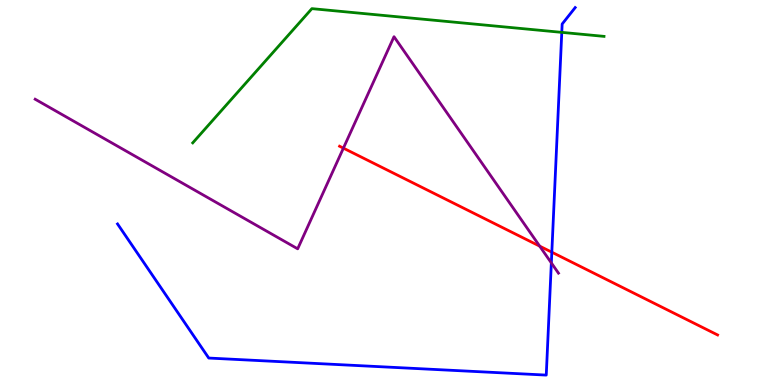[{'lines': ['blue', 'red'], 'intersections': [{'x': 7.12, 'y': 3.45}]}, {'lines': ['green', 'red'], 'intersections': []}, {'lines': ['purple', 'red'], 'intersections': [{'x': 4.43, 'y': 6.15}, {'x': 6.96, 'y': 3.61}]}, {'lines': ['blue', 'green'], 'intersections': [{'x': 7.25, 'y': 9.16}]}, {'lines': ['blue', 'purple'], 'intersections': [{'x': 7.11, 'y': 3.17}]}, {'lines': ['green', 'purple'], 'intersections': []}]